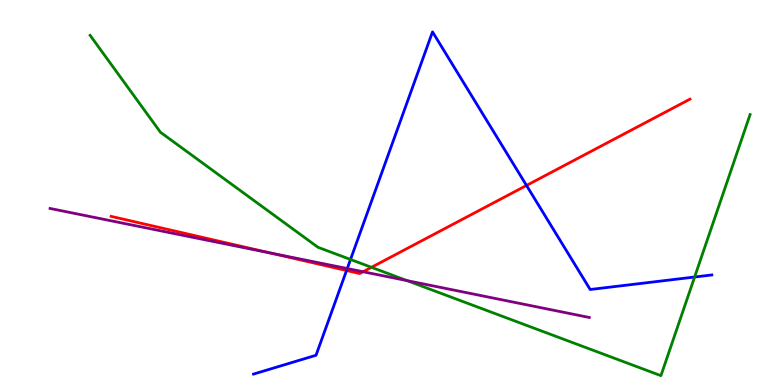[{'lines': ['blue', 'red'], 'intersections': [{'x': 4.47, 'y': 2.97}, {'x': 6.79, 'y': 5.18}]}, {'lines': ['green', 'red'], 'intersections': [{'x': 4.79, 'y': 3.06}]}, {'lines': ['purple', 'red'], 'intersections': [{'x': 3.49, 'y': 3.43}, {'x': 4.68, 'y': 2.94}]}, {'lines': ['blue', 'green'], 'intersections': [{'x': 4.52, 'y': 3.26}, {'x': 8.96, 'y': 2.8}]}, {'lines': ['blue', 'purple'], 'intersections': [{'x': 4.48, 'y': 3.02}]}, {'lines': ['green', 'purple'], 'intersections': [{'x': 5.25, 'y': 2.71}]}]